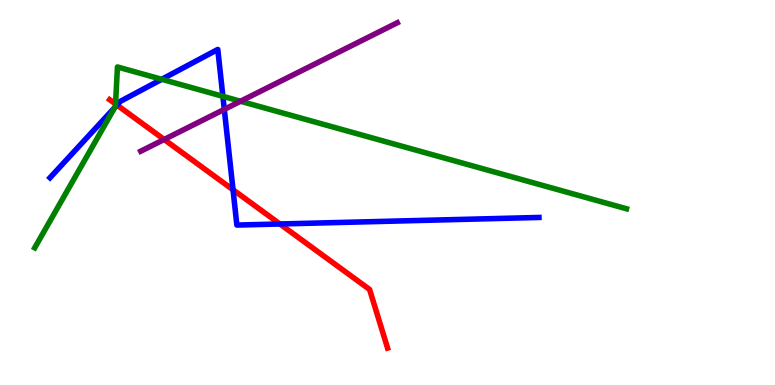[{'lines': ['blue', 'red'], 'intersections': [{'x': 1.51, 'y': 7.27}, {'x': 3.01, 'y': 5.07}, {'x': 3.61, 'y': 4.18}]}, {'lines': ['green', 'red'], 'intersections': [{'x': 1.49, 'y': 7.3}]}, {'lines': ['purple', 'red'], 'intersections': [{'x': 2.12, 'y': 6.38}]}, {'lines': ['blue', 'green'], 'intersections': [{'x': 1.48, 'y': 7.21}, {'x': 2.09, 'y': 7.94}, {'x': 2.88, 'y': 7.5}]}, {'lines': ['blue', 'purple'], 'intersections': [{'x': 2.89, 'y': 7.16}]}, {'lines': ['green', 'purple'], 'intersections': [{'x': 3.1, 'y': 7.37}]}]